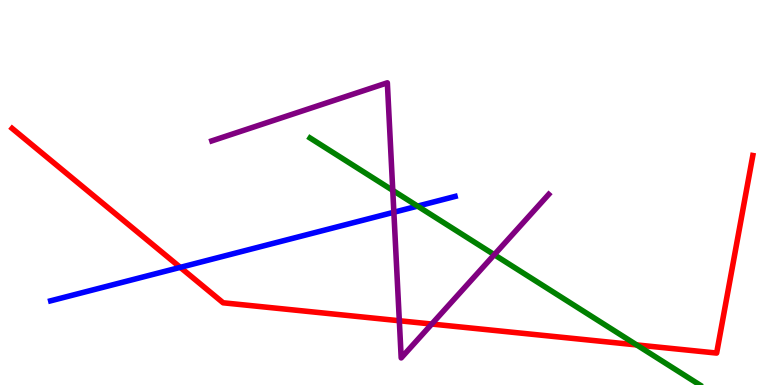[{'lines': ['blue', 'red'], 'intersections': [{'x': 2.33, 'y': 3.06}]}, {'lines': ['green', 'red'], 'intersections': [{'x': 8.21, 'y': 1.04}]}, {'lines': ['purple', 'red'], 'intersections': [{'x': 5.15, 'y': 1.67}, {'x': 5.57, 'y': 1.58}]}, {'lines': ['blue', 'green'], 'intersections': [{'x': 5.39, 'y': 4.65}]}, {'lines': ['blue', 'purple'], 'intersections': [{'x': 5.08, 'y': 4.49}]}, {'lines': ['green', 'purple'], 'intersections': [{'x': 5.07, 'y': 5.05}, {'x': 6.38, 'y': 3.38}]}]